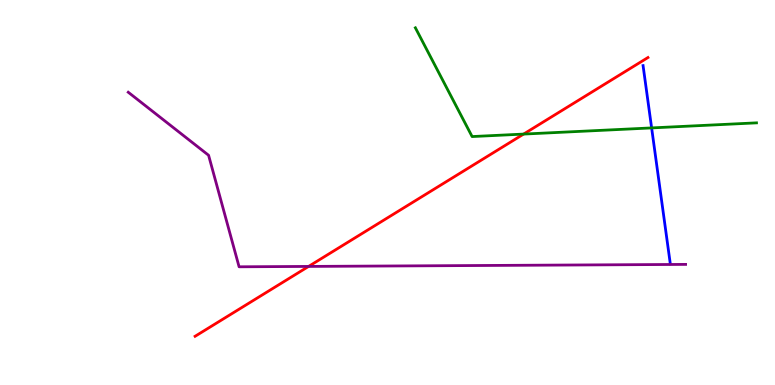[{'lines': ['blue', 'red'], 'intersections': []}, {'lines': ['green', 'red'], 'intersections': [{'x': 6.76, 'y': 6.52}]}, {'lines': ['purple', 'red'], 'intersections': [{'x': 3.98, 'y': 3.08}]}, {'lines': ['blue', 'green'], 'intersections': [{'x': 8.41, 'y': 6.68}]}, {'lines': ['blue', 'purple'], 'intersections': []}, {'lines': ['green', 'purple'], 'intersections': []}]